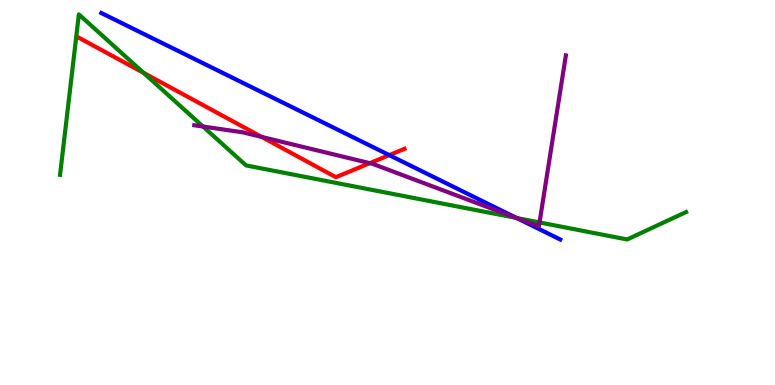[{'lines': ['blue', 'red'], 'intersections': [{'x': 5.02, 'y': 5.97}]}, {'lines': ['green', 'red'], 'intersections': [{'x': 1.85, 'y': 8.11}]}, {'lines': ['purple', 'red'], 'intersections': [{'x': 3.38, 'y': 6.44}, {'x': 4.77, 'y': 5.76}]}, {'lines': ['blue', 'green'], 'intersections': [{'x': 6.67, 'y': 4.34}]}, {'lines': ['blue', 'purple'], 'intersections': [{'x': 6.67, 'y': 4.33}]}, {'lines': ['green', 'purple'], 'intersections': [{'x': 2.62, 'y': 6.71}, {'x': 6.66, 'y': 4.34}, {'x': 6.96, 'y': 4.22}]}]